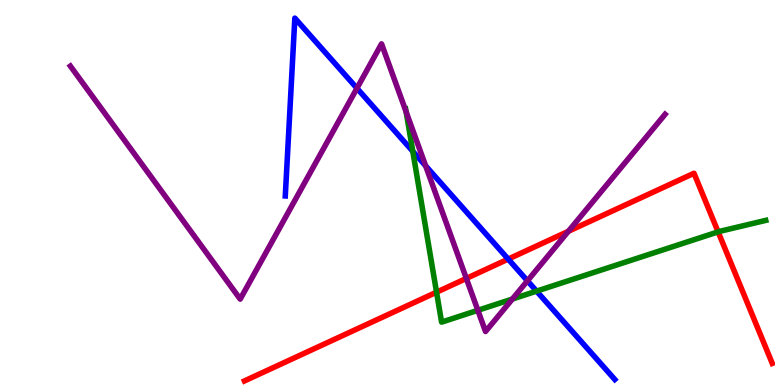[{'lines': ['blue', 'red'], 'intersections': [{'x': 6.56, 'y': 3.27}]}, {'lines': ['green', 'red'], 'intersections': [{'x': 5.63, 'y': 2.41}, {'x': 9.27, 'y': 3.98}]}, {'lines': ['purple', 'red'], 'intersections': [{'x': 6.02, 'y': 2.77}, {'x': 7.33, 'y': 3.99}]}, {'lines': ['blue', 'green'], 'intersections': [{'x': 5.33, 'y': 6.07}, {'x': 6.92, 'y': 2.44}]}, {'lines': ['blue', 'purple'], 'intersections': [{'x': 4.61, 'y': 7.71}, {'x': 5.49, 'y': 5.69}, {'x': 6.81, 'y': 2.71}]}, {'lines': ['green', 'purple'], 'intersections': [{'x': 5.24, 'y': 7.09}, {'x': 6.17, 'y': 1.94}, {'x': 6.61, 'y': 2.23}]}]